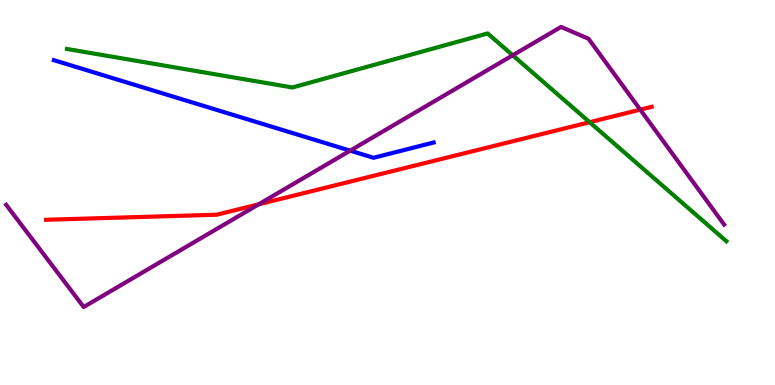[{'lines': ['blue', 'red'], 'intersections': []}, {'lines': ['green', 'red'], 'intersections': [{'x': 7.61, 'y': 6.83}]}, {'lines': ['purple', 'red'], 'intersections': [{'x': 3.34, 'y': 4.69}, {'x': 8.26, 'y': 7.15}]}, {'lines': ['blue', 'green'], 'intersections': []}, {'lines': ['blue', 'purple'], 'intersections': [{'x': 4.52, 'y': 6.09}]}, {'lines': ['green', 'purple'], 'intersections': [{'x': 6.62, 'y': 8.56}]}]